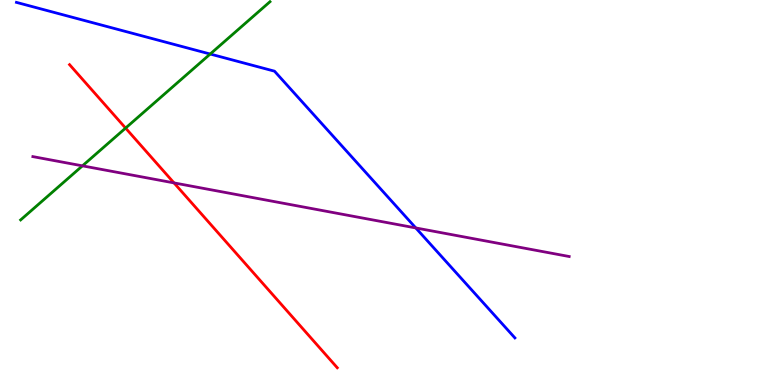[{'lines': ['blue', 'red'], 'intersections': []}, {'lines': ['green', 'red'], 'intersections': [{'x': 1.62, 'y': 6.67}]}, {'lines': ['purple', 'red'], 'intersections': [{'x': 2.25, 'y': 5.25}]}, {'lines': ['blue', 'green'], 'intersections': [{'x': 2.71, 'y': 8.6}]}, {'lines': ['blue', 'purple'], 'intersections': [{'x': 5.37, 'y': 4.08}]}, {'lines': ['green', 'purple'], 'intersections': [{'x': 1.06, 'y': 5.69}]}]